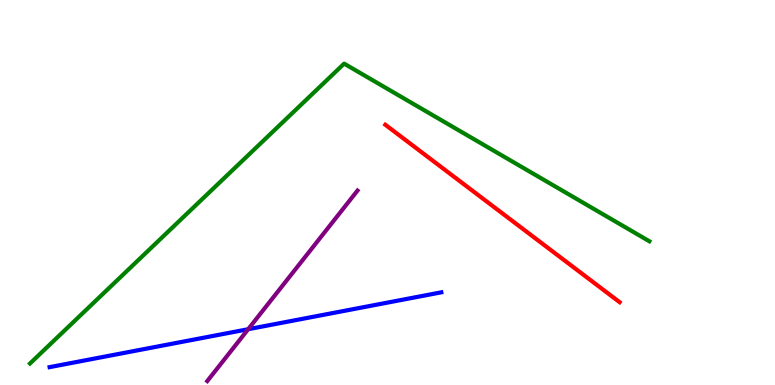[{'lines': ['blue', 'red'], 'intersections': []}, {'lines': ['green', 'red'], 'intersections': []}, {'lines': ['purple', 'red'], 'intersections': []}, {'lines': ['blue', 'green'], 'intersections': []}, {'lines': ['blue', 'purple'], 'intersections': [{'x': 3.2, 'y': 1.45}]}, {'lines': ['green', 'purple'], 'intersections': []}]